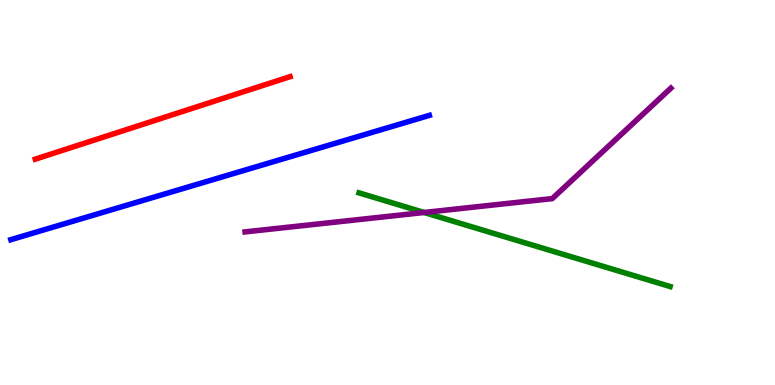[{'lines': ['blue', 'red'], 'intersections': []}, {'lines': ['green', 'red'], 'intersections': []}, {'lines': ['purple', 'red'], 'intersections': []}, {'lines': ['blue', 'green'], 'intersections': []}, {'lines': ['blue', 'purple'], 'intersections': []}, {'lines': ['green', 'purple'], 'intersections': [{'x': 5.47, 'y': 4.48}]}]